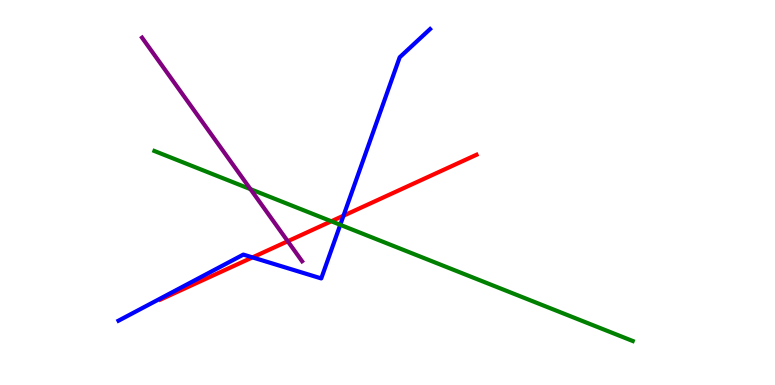[{'lines': ['blue', 'red'], 'intersections': [{'x': 3.26, 'y': 3.31}, {'x': 4.43, 'y': 4.4}]}, {'lines': ['green', 'red'], 'intersections': [{'x': 4.28, 'y': 4.25}]}, {'lines': ['purple', 'red'], 'intersections': [{'x': 3.71, 'y': 3.73}]}, {'lines': ['blue', 'green'], 'intersections': [{'x': 4.39, 'y': 4.16}]}, {'lines': ['blue', 'purple'], 'intersections': []}, {'lines': ['green', 'purple'], 'intersections': [{'x': 3.23, 'y': 5.09}]}]